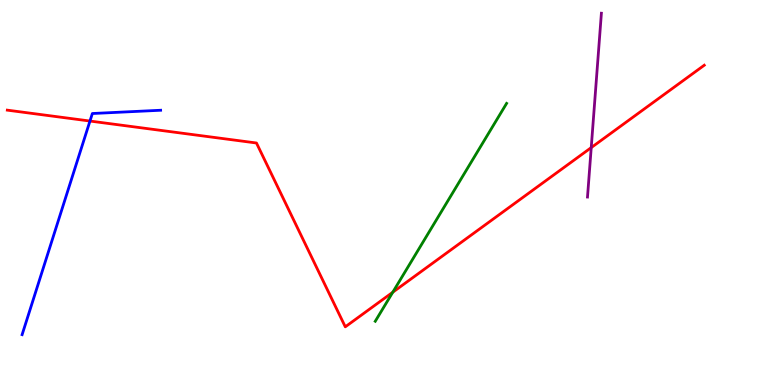[{'lines': ['blue', 'red'], 'intersections': [{'x': 1.16, 'y': 6.86}]}, {'lines': ['green', 'red'], 'intersections': [{'x': 5.07, 'y': 2.41}]}, {'lines': ['purple', 'red'], 'intersections': [{'x': 7.63, 'y': 6.17}]}, {'lines': ['blue', 'green'], 'intersections': []}, {'lines': ['blue', 'purple'], 'intersections': []}, {'lines': ['green', 'purple'], 'intersections': []}]